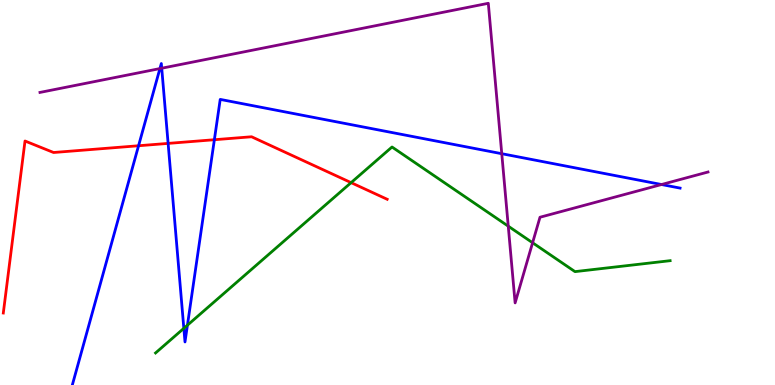[{'lines': ['blue', 'red'], 'intersections': [{'x': 1.79, 'y': 6.21}, {'x': 2.17, 'y': 6.28}, {'x': 2.77, 'y': 6.37}]}, {'lines': ['green', 'red'], 'intersections': [{'x': 4.53, 'y': 5.26}]}, {'lines': ['purple', 'red'], 'intersections': []}, {'lines': ['blue', 'green'], 'intersections': [{'x': 2.37, 'y': 1.47}, {'x': 2.42, 'y': 1.55}]}, {'lines': ['blue', 'purple'], 'intersections': [{'x': 2.06, 'y': 8.22}, {'x': 2.09, 'y': 8.23}, {'x': 6.47, 'y': 6.01}, {'x': 8.54, 'y': 5.21}]}, {'lines': ['green', 'purple'], 'intersections': [{'x': 6.56, 'y': 4.13}, {'x': 6.87, 'y': 3.69}]}]